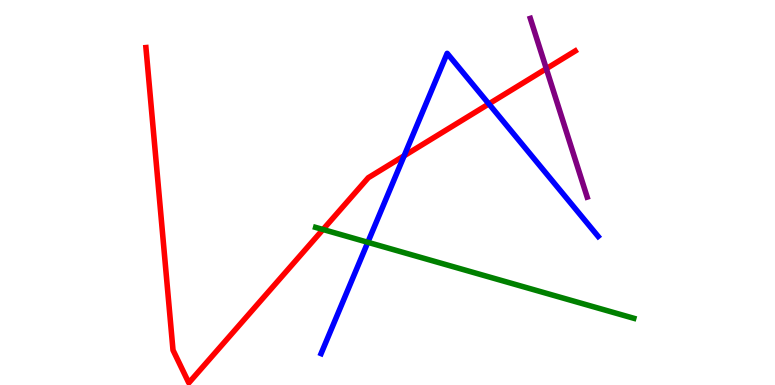[{'lines': ['blue', 'red'], 'intersections': [{'x': 5.21, 'y': 5.95}, {'x': 6.31, 'y': 7.3}]}, {'lines': ['green', 'red'], 'intersections': [{'x': 4.17, 'y': 4.04}]}, {'lines': ['purple', 'red'], 'intersections': [{'x': 7.05, 'y': 8.22}]}, {'lines': ['blue', 'green'], 'intersections': [{'x': 4.75, 'y': 3.71}]}, {'lines': ['blue', 'purple'], 'intersections': []}, {'lines': ['green', 'purple'], 'intersections': []}]